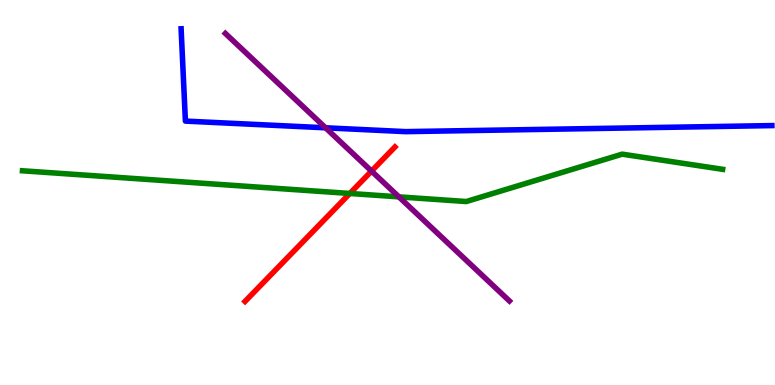[{'lines': ['blue', 'red'], 'intersections': []}, {'lines': ['green', 'red'], 'intersections': [{'x': 4.51, 'y': 4.97}]}, {'lines': ['purple', 'red'], 'intersections': [{'x': 4.79, 'y': 5.56}]}, {'lines': ['blue', 'green'], 'intersections': []}, {'lines': ['blue', 'purple'], 'intersections': [{'x': 4.2, 'y': 6.68}]}, {'lines': ['green', 'purple'], 'intersections': [{'x': 5.15, 'y': 4.89}]}]